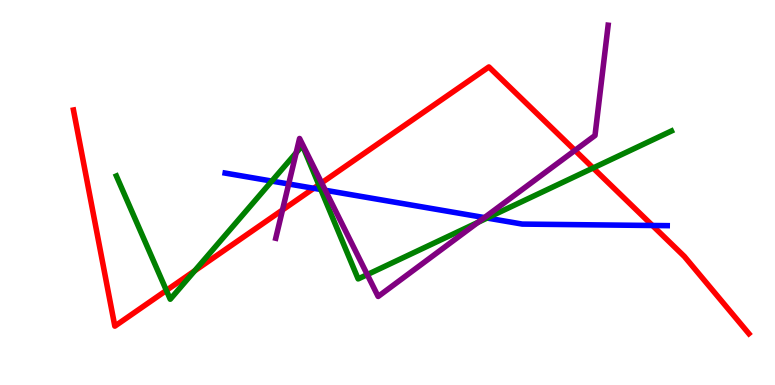[{'lines': ['blue', 'red'], 'intersections': [{'x': 4.05, 'y': 5.11}, {'x': 8.42, 'y': 4.14}]}, {'lines': ['green', 'red'], 'intersections': [{'x': 2.15, 'y': 2.46}, {'x': 2.51, 'y': 2.97}, {'x': 4.11, 'y': 5.2}, {'x': 7.65, 'y': 5.64}]}, {'lines': ['purple', 'red'], 'intersections': [{'x': 3.65, 'y': 4.55}, {'x': 4.15, 'y': 5.25}, {'x': 7.42, 'y': 6.09}]}, {'lines': ['blue', 'green'], 'intersections': [{'x': 3.51, 'y': 5.3}, {'x': 4.14, 'y': 5.08}, {'x': 6.29, 'y': 4.34}]}, {'lines': ['blue', 'purple'], 'intersections': [{'x': 3.73, 'y': 5.22}, {'x': 4.2, 'y': 5.06}, {'x': 6.25, 'y': 4.35}]}, {'lines': ['green', 'purple'], 'intersections': [{'x': 3.82, 'y': 6.03}, {'x': 4.74, 'y': 2.87}, {'x': 6.17, 'y': 4.23}]}]